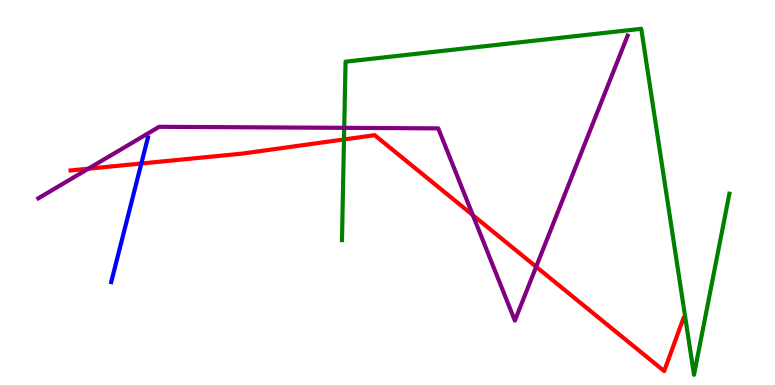[{'lines': ['blue', 'red'], 'intersections': [{'x': 1.82, 'y': 5.75}]}, {'lines': ['green', 'red'], 'intersections': [{'x': 4.44, 'y': 6.38}]}, {'lines': ['purple', 'red'], 'intersections': [{'x': 1.14, 'y': 5.62}, {'x': 6.1, 'y': 4.41}, {'x': 6.92, 'y': 3.07}]}, {'lines': ['blue', 'green'], 'intersections': []}, {'lines': ['blue', 'purple'], 'intersections': []}, {'lines': ['green', 'purple'], 'intersections': [{'x': 4.44, 'y': 6.68}]}]